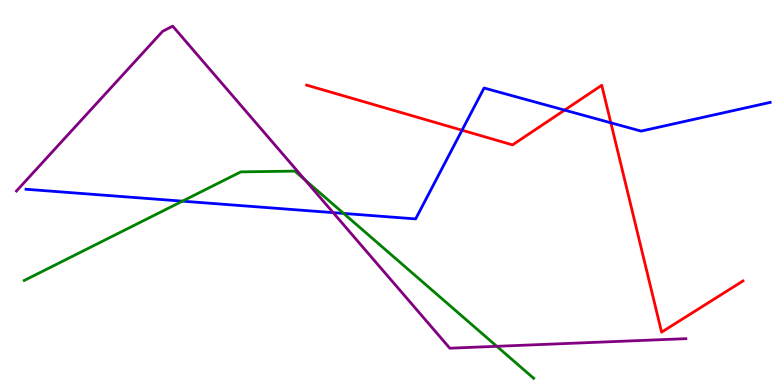[{'lines': ['blue', 'red'], 'intersections': [{'x': 5.96, 'y': 6.62}, {'x': 7.29, 'y': 7.14}, {'x': 7.88, 'y': 6.81}]}, {'lines': ['green', 'red'], 'intersections': []}, {'lines': ['purple', 'red'], 'intersections': []}, {'lines': ['blue', 'green'], 'intersections': [{'x': 2.35, 'y': 4.78}, {'x': 4.43, 'y': 4.46}]}, {'lines': ['blue', 'purple'], 'intersections': [{'x': 4.3, 'y': 4.48}]}, {'lines': ['green', 'purple'], 'intersections': [{'x': 3.94, 'y': 5.33}, {'x': 6.41, 'y': 1.01}]}]